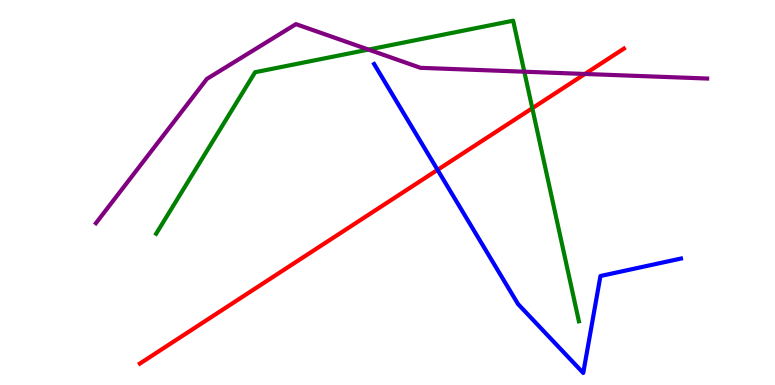[{'lines': ['blue', 'red'], 'intersections': [{'x': 5.65, 'y': 5.59}]}, {'lines': ['green', 'red'], 'intersections': [{'x': 6.87, 'y': 7.19}]}, {'lines': ['purple', 'red'], 'intersections': [{'x': 7.55, 'y': 8.08}]}, {'lines': ['blue', 'green'], 'intersections': []}, {'lines': ['blue', 'purple'], 'intersections': []}, {'lines': ['green', 'purple'], 'intersections': [{'x': 4.75, 'y': 8.71}, {'x': 6.77, 'y': 8.14}]}]